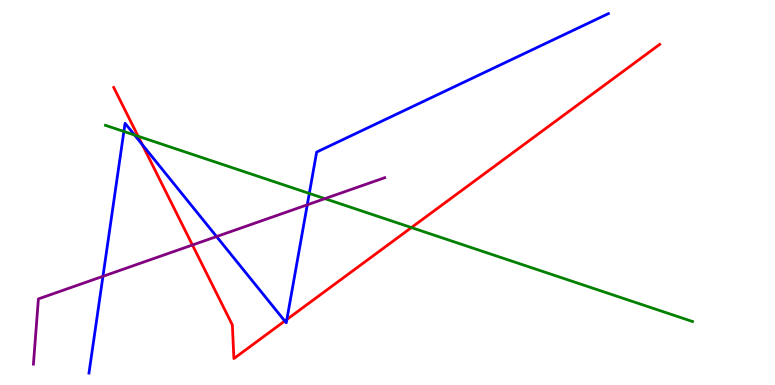[{'lines': ['blue', 'red'], 'intersections': [{'x': 1.84, 'y': 6.24}, {'x': 3.67, 'y': 1.66}, {'x': 3.7, 'y': 1.7}]}, {'lines': ['green', 'red'], 'intersections': [{'x': 1.78, 'y': 6.46}, {'x': 5.31, 'y': 4.09}]}, {'lines': ['purple', 'red'], 'intersections': [{'x': 2.48, 'y': 3.64}]}, {'lines': ['blue', 'green'], 'intersections': [{'x': 1.6, 'y': 6.58}, {'x': 1.74, 'y': 6.49}, {'x': 3.99, 'y': 4.98}]}, {'lines': ['blue', 'purple'], 'intersections': [{'x': 1.33, 'y': 2.82}, {'x': 2.79, 'y': 3.86}, {'x': 3.96, 'y': 4.68}]}, {'lines': ['green', 'purple'], 'intersections': [{'x': 4.19, 'y': 4.84}]}]